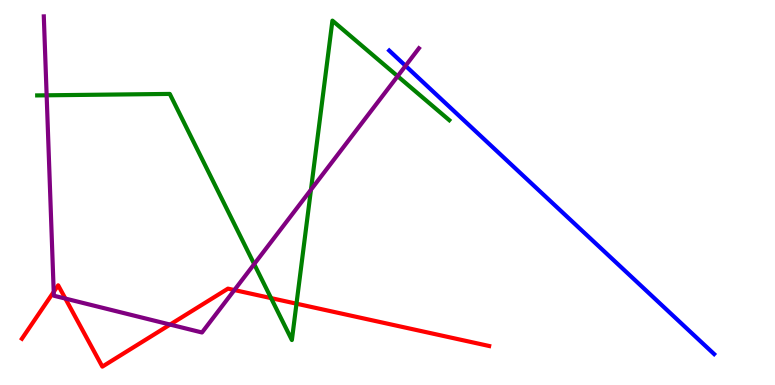[{'lines': ['blue', 'red'], 'intersections': []}, {'lines': ['green', 'red'], 'intersections': [{'x': 3.5, 'y': 2.26}, {'x': 3.83, 'y': 2.11}]}, {'lines': ['purple', 'red'], 'intersections': [{'x': 0.693, 'y': 2.42}, {'x': 0.843, 'y': 2.25}, {'x': 2.19, 'y': 1.57}, {'x': 3.02, 'y': 2.47}]}, {'lines': ['blue', 'green'], 'intersections': []}, {'lines': ['blue', 'purple'], 'intersections': [{'x': 5.23, 'y': 8.29}]}, {'lines': ['green', 'purple'], 'intersections': [{'x': 0.602, 'y': 7.52}, {'x': 3.28, 'y': 3.14}, {'x': 4.01, 'y': 5.07}, {'x': 5.13, 'y': 8.02}]}]